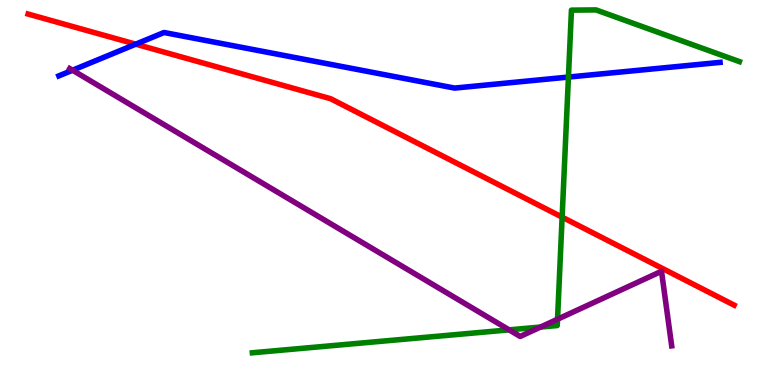[{'lines': ['blue', 'red'], 'intersections': [{'x': 1.75, 'y': 8.85}]}, {'lines': ['green', 'red'], 'intersections': [{'x': 7.25, 'y': 4.36}]}, {'lines': ['purple', 'red'], 'intersections': []}, {'lines': ['blue', 'green'], 'intersections': [{'x': 7.33, 'y': 8.0}]}, {'lines': ['blue', 'purple'], 'intersections': [{'x': 0.936, 'y': 8.18}]}, {'lines': ['green', 'purple'], 'intersections': [{'x': 6.57, 'y': 1.43}, {'x': 6.97, 'y': 1.51}, {'x': 7.19, 'y': 1.71}]}]